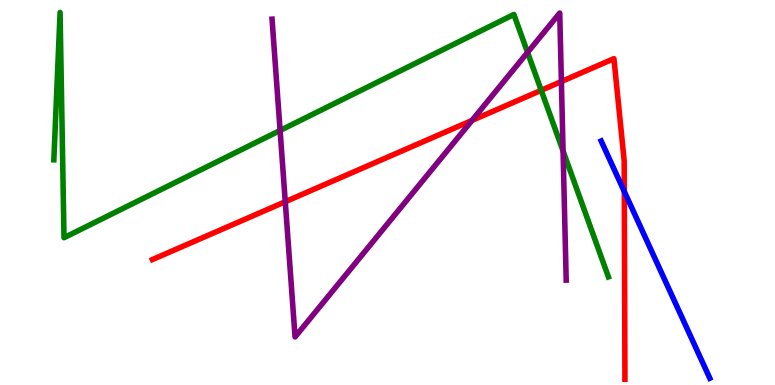[{'lines': ['blue', 'red'], 'intersections': [{'x': 8.06, 'y': 5.03}]}, {'lines': ['green', 'red'], 'intersections': [{'x': 6.98, 'y': 7.65}]}, {'lines': ['purple', 'red'], 'intersections': [{'x': 3.68, 'y': 4.76}, {'x': 6.09, 'y': 6.87}, {'x': 7.24, 'y': 7.88}]}, {'lines': ['blue', 'green'], 'intersections': []}, {'lines': ['blue', 'purple'], 'intersections': []}, {'lines': ['green', 'purple'], 'intersections': [{'x': 3.61, 'y': 6.61}, {'x': 6.81, 'y': 8.64}, {'x': 7.27, 'y': 6.08}]}]